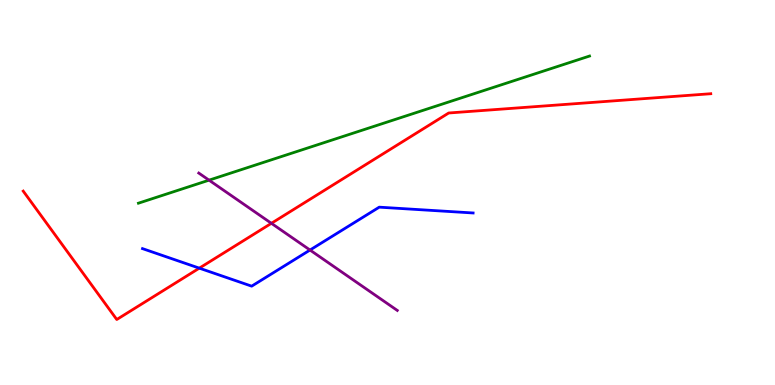[{'lines': ['blue', 'red'], 'intersections': [{'x': 2.57, 'y': 3.03}]}, {'lines': ['green', 'red'], 'intersections': []}, {'lines': ['purple', 'red'], 'intersections': [{'x': 3.5, 'y': 4.2}]}, {'lines': ['blue', 'green'], 'intersections': []}, {'lines': ['blue', 'purple'], 'intersections': [{'x': 4.0, 'y': 3.51}]}, {'lines': ['green', 'purple'], 'intersections': [{'x': 2.7, 'y': 5.32}]}]